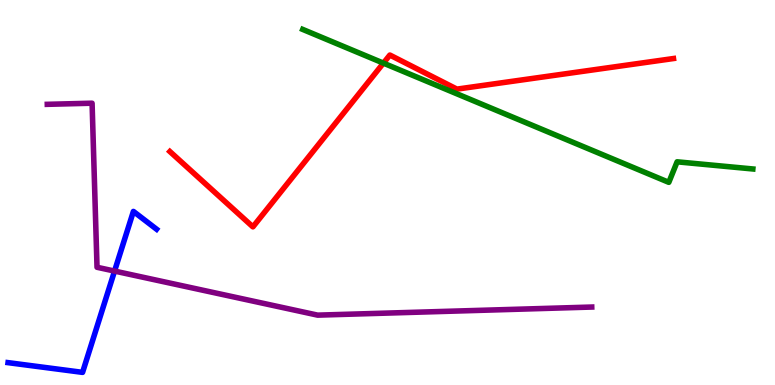[{'lines': ['blue', 'red'], 'intersections': []}, {'lines': ['green', 'red'], 'intersections': [{'x': 4.95, 'y': 8.36}]}, {'lines': ['purple', 'red'], 'intersections': []}, {'lines': ['blue', 'green'], 'intersections': []}, {'lines': ['blue', 'purple'], 'intersections': [{'x': 1.48, 'y': 2.96}]}, {'lines': ['green', 'purple'], 'intersections': []}]